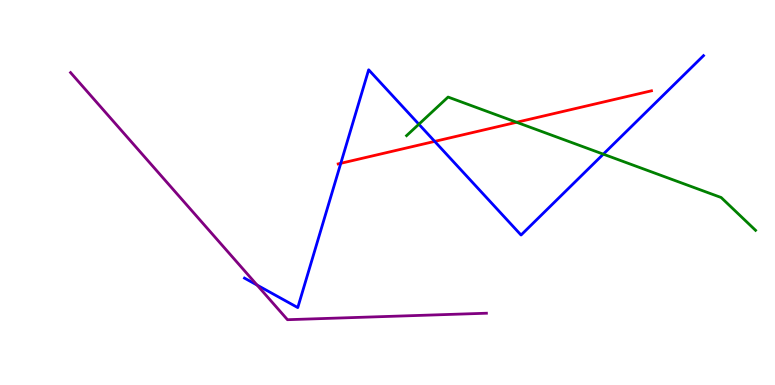[{'lines': ['blue', 'red'], 'intersections': [{'x': 4.4, 'y': 5.76}, {'x': 5.61, 'y': 6.33}]}, {'lines': ['green', 'red'], 'intersections': [{'x': 6.67, 'y': 6.82}]}, {'lines': ['purple', 'red'], 'intersections': []}, {'lines': ['blue', 'green'], 'intersections': [{'x': 5.4, 'y': 6.77}, {'x': 7.78, 'y': 6.0}]}, {'lines': ['blue', 'purple'], 'intersections': [{'x': 3.32, 'y': 2.6}]}, {'lines': ['green', 'purple'], 'intersections': []}]